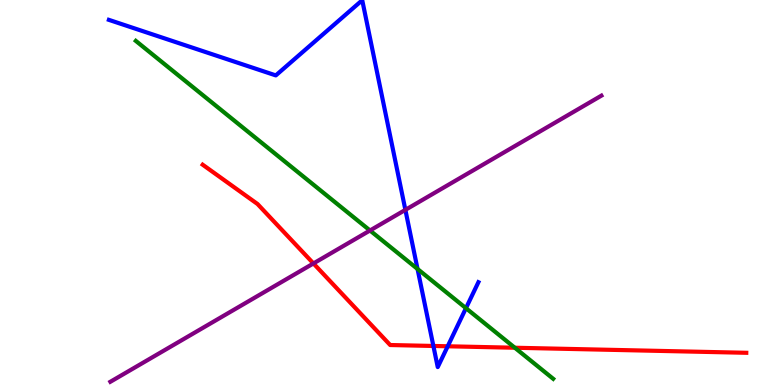[{'lines': ['blue', 'red'], 'intersections': [{'x': 5.59, 'y': 1.01}, {'x': 5.78, 'y': 1.01}]}, {'lines': ['green', 'red'], 'intersections': [{'x': 6.64, 'y': 0.968}]}, {'lines': ['purple', 'red'], 'intersections': [{'x': 4.04, 'y': 3.16}]}, {'lines': ['blue', 'green'], 'intersections': [{'x': 5.39, 'y': 3.01}, {'x': 6.01, 'y': 2.0}]}, {'lines': ['blue', 'purple'], 'intersections': [{'x': 5.23, 'y': 4.55}]}, {'lines': ['green', 'purple'], 'intersections': [{'x': 4.77, 'y': 4.01}]}]